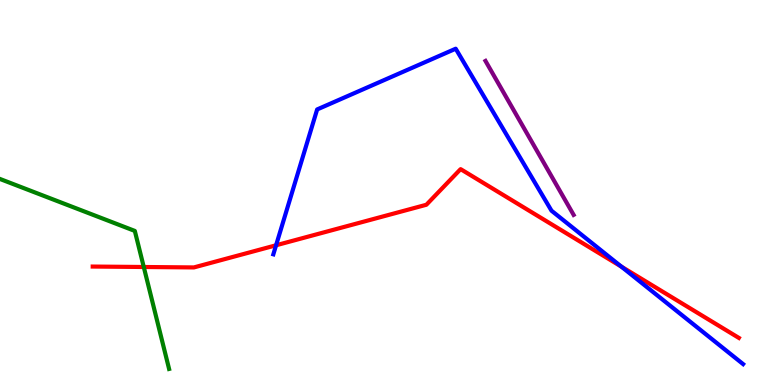[{'lines': ['blue', 'red'], 'intersections': [{'x': 3.56, 'y': 3.63}, {'x': 8.02, 'y': 3.07}]}, {'lines': ['green', 'red'], 'intersections': [{'x': 1.86, 'y': 3.07}]}, {'lines': ['purple', 'red'], 'intersections': []}, {'lines': ['blue', 'green'], 'intersections': []}, {'lines': ['blue', 'purple'], 'intersections': []}, {'lines': ['green', 'purple'], 'intersections': []}]